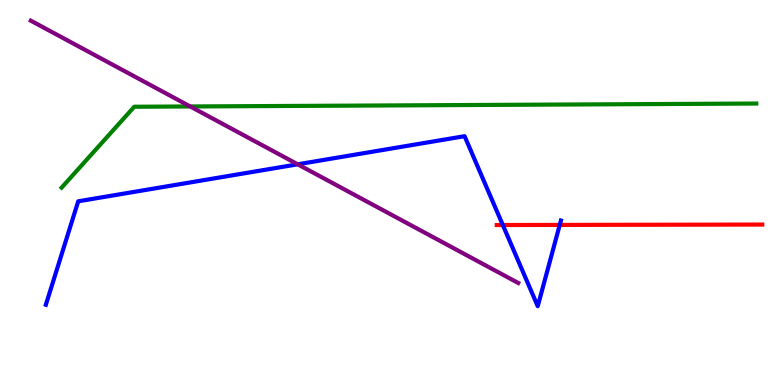[{'lines': ['blue', 'red'], 'intersections': [{'x': 6.49, 'y': 4.16}, {'x': 7.22, 'y': 4.16}]}, {'lines': ['green', 'red'], 'intersections': []}, {'lines': ['purple', 'red'], 'intersections': []}, {'lines': ['blue', 'green'], 'intersections': []}, {'lines': ['blue', 'purple'], 'intersections': [{'x': 3.84, 'y': 5.73}]}, {'lines': ['green', 'purple'], 'intersections': [{'x': 2.45, 'y': 7.23}]}]